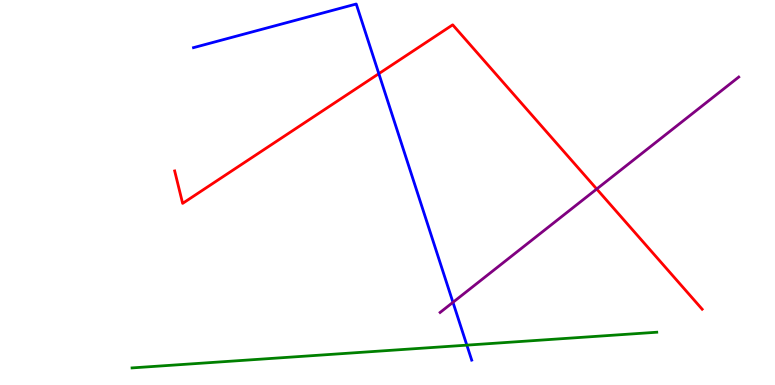[{'lines': ['blue', 'red'], 'intersections': [{'x': 4.89, 'y': 8.09}]}, {'lines': ['green', 'red'], 'intersections': []}, {'lines': ['purple', 'red'], 'intersections': [{'x': 7.7, 'y': 5.09}]}, {'lines': ['blue', 'green'], 'intersections': [{'x': 6.02, 'y': 1.04}]}, {'lines': ['blue', 'purple'], 'intersections': [{'x': 5.84, 'y': 2.15}]}, {'lines': ['green', 'purple'], 'intersections': []}]